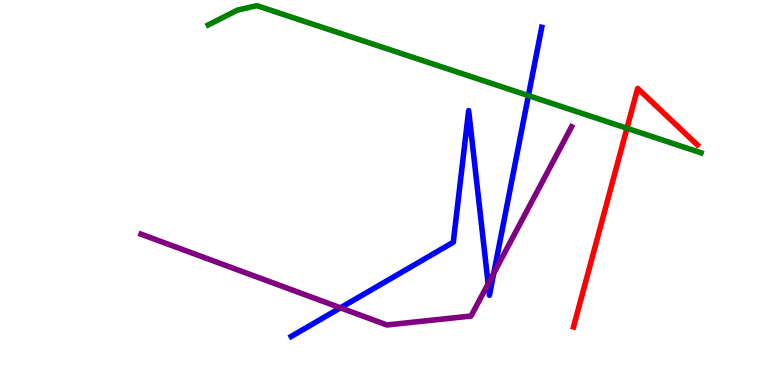[{'lines': ['blue', 'red'], 'intersections': []}, {'lines': ['green', 'red'], 'intersections': [{'x': 8.09, 'y': 6.67}]}, {'lines': ['purple', 'red'], 'intersections': []}, {'lines': ['blue', 'green'], 'intersections': [{'x': 6.82, 'y': 7.52}]}, {'lines': ['blue', 'purple'], 'intersections': [{'x': 4.39, 'y': 2.0}, {'x': 6.3, 'y': 2.63}, {'x': 6.37, 'y': 2.9}]}, {'lines': ['green', 'purple'], 'intersections': []}]